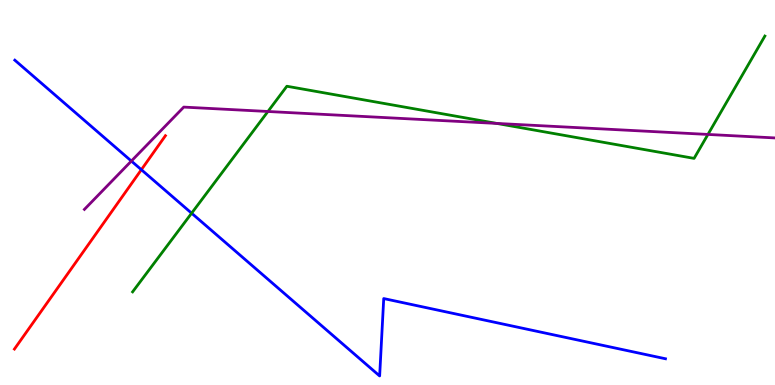[{'lines': ['blue', 'red'], 'intersections': [{'x': 1.82, 'y': 5.59}]}, {'lines': ['green', 'red'], 'intersections': []}, {'lines': ['purple', 'red'], 'intersections': []}, {'lines': ['blue', 'green'], 'intersections': [{'x': 2.47, 'y': 4.46}]}, {'lines': ['blue', 'purple'], 'intersections': [{'x': 1.7, 'y': 5.82}]}, {'lines': ['green', 'purple'], 'intersections': [{'x': 3.46, 'y': 7.1}, {'x': 6.41, 'y': 6.79}, {'x': 9.13, 'y': 6.51}]}]